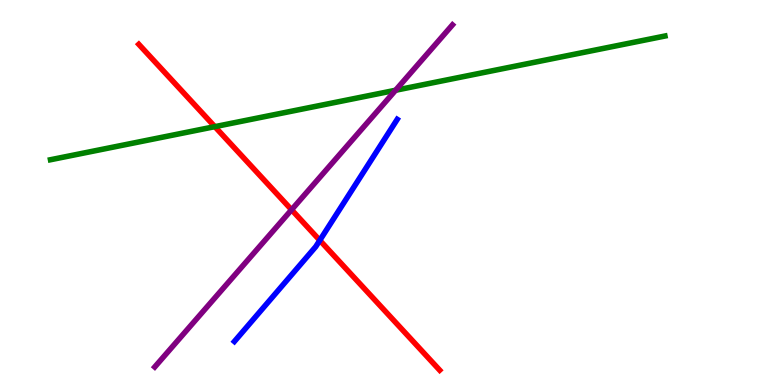[{'lines': ['blue', 'red'], 'intersections': [{'x': 4.13, 'y': 3.76}]}, {'lines': ['green', 'red'], 'intersections': [{'x': 2.77, 'y': 6.71}]}, {'lines': ['purple', 'red'], 'intersections': [{'x': 3.76, 'y': 4.55}]}, {'lines': ['blue', 'green'], 'intersections': []}, {'lines': ['blue', 'purple'], 'intersections': []}, {'lines': ['green', 'purple'], 'intersections': [{'x': 5.1, 'y': 7.66}]}]